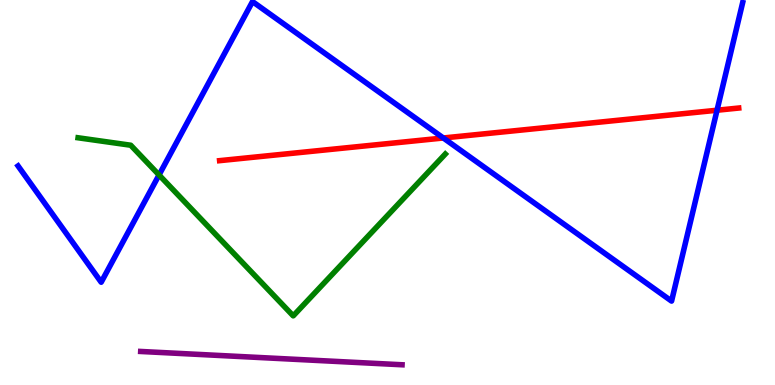[{'lines': ['blue', 'red'], 'intersections': [{'x': 5.72, 'y': 6.42}, {'x': 9.25, 'y': 7.14}]}, {'lines': ['green', 'red'], 'intersections': []}, {'lines': ['purple', 'red'], 'intersections': []}, {'lines': ['blue', 'green'], 'intersections': [{'x': 2.05, 'y': 5.46}]}, {'lines': ['blue', 'purple'], 'intersections': []}, {'lines': ['green', 'purple'], 'intersections': []}]